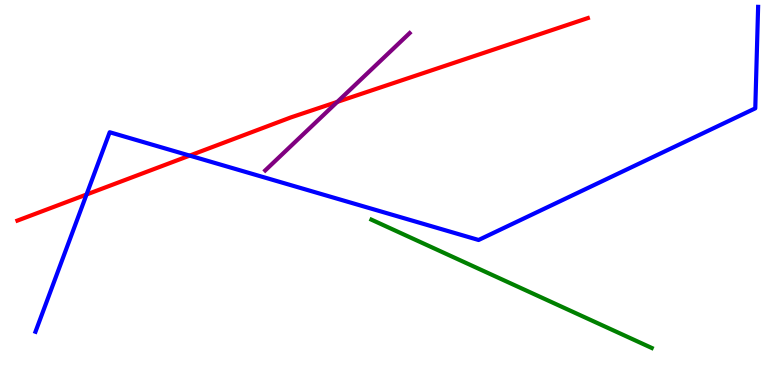[{'lines': ['blue', 'red'], 'intersections': [{'x': 1.12, 'y': 4.95}, {'x': 2.45, 'y': 5.96}]}, {'lines': ['green', 'red'], 'intersections': []}, {'lines': ['purple', 'red'], 'intersections': [{'x': 4.35, 'y': 7.35}]}, {'lines': ['blue', 'green'], 'intersections': []}, {'lines': ['blue', 'purple'], 'intersections': []}, {'lines': ['green', 'purple'], 'intersections': []}]